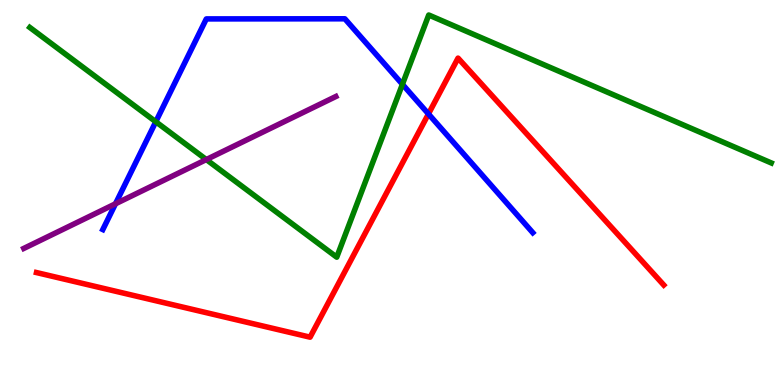[{'lines': ['blue', 'red'], 'intersections': [{'x': 5.53, 'y': 7.04}]}, {'lines': ['green', 'red'], 'intersections': []}, {'lines': ['purple', 'red'], 'intersections': []}, {'lines': ['blue', 'green'], 'intersections': [{'x': 2.01, 'y': 6.84}, {'x': 5.19, 'y': 7.81}]}, {'lines': ['blue', 'purple'], 'intersections': [{'x': 1.49, 'y': 4.71}]}, {'lines': ['green', 'purple'], 'intersections': [{'x': 2.66, 'y': 5.86}]}]